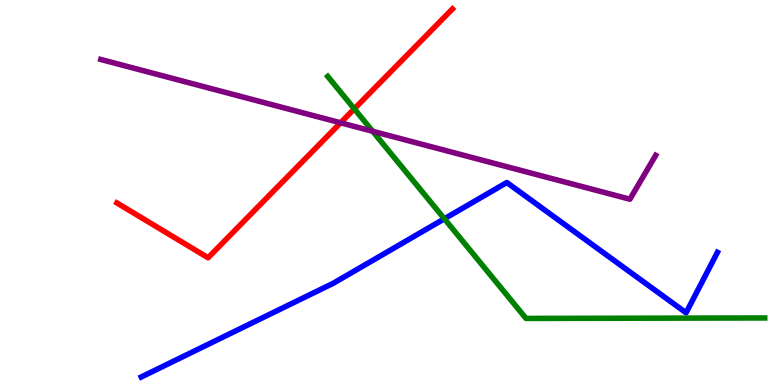[{'lines': ['blue', 'red'], 'intersections': []}, {'lines': ['green', 'red'], 'intersections': [{'x': 4.57, 'y': 7.17}]}, {'lines': ['purple', 'red'], 'intersections': [{'x': 4.39, 'y': 6.81}]}, {'lines': ['blue', 'green'], 'intersections': [{'x': 5.73, 'y': 4.32}]}, {'lines': ['blue', 'purple'], 'intersections': []}, {'lines': ['green', 'purple'], 'intersections': [{'x': 4.81, 'y': 6.59}]}]